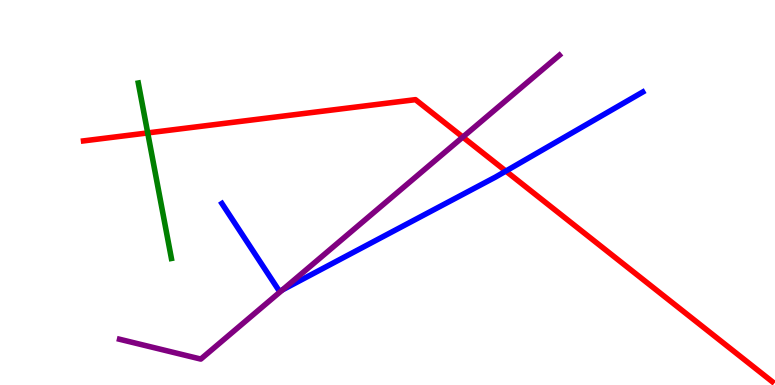[{'lines': ['blue', 'red'], 'intersections': [{'x': 6.53, 'y': 5.56}]}, {'lines': ['green', 'red'], 'intersections': [{'x': 1.91, 'y': 6.55}]}, {'lines': ['purple', 'red'], 'intersections': [{'x': 5.97, 'y': 6.44}]}, {'lines': ['blue', 'green'], 'intersections': []}, {'lines': ['blue', 'purple'], 'intersections': [{'x': 3.65, 'y': 2.47}]}, {'lines': ['green', 'purple'], 'intersections': []}]